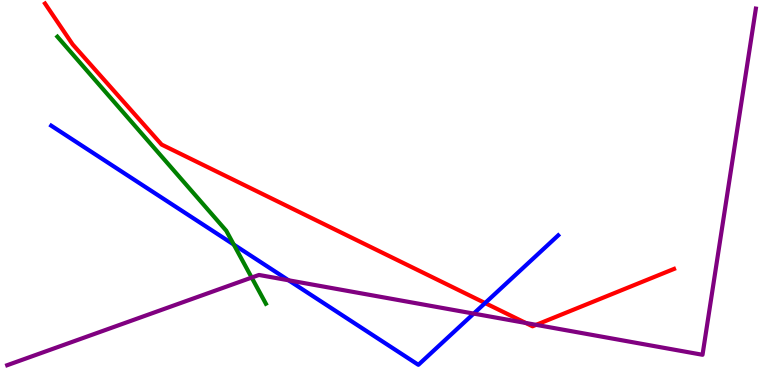[{'lines': ['blue', 'red'], 'intersections': [{'x': 6.26, 'y': 2.13}]}, {'lines': ['green', 'red'], 'intersections': []}, {'lines': ['purple', 'red'], 'intersections': [{'x': 6.78, 'y': 1.61}, {'x': 6.92, 'y': 1.56}]}, {'lines': ['blue', 'green'], 'intersections': [{'x': 3.02, 'y': 3.65}]}, {'lines': ['blue', 'purple'], 'intersections': [{'x': 3.72, 'y': 2.72}, {'x': 6.11, 'y': 1.85}]}, {'lines': ['green', 'purple'], 'intersections': [{'x': 3.25, 'y': 2.79}]}]